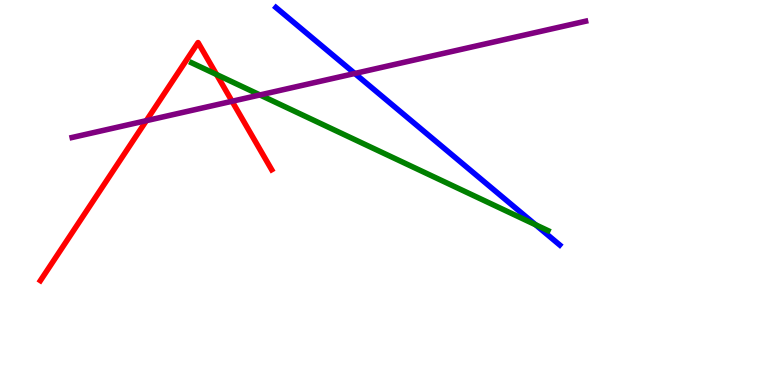[{'lines': ['blue', 'red'], 'intersections': []}, {'lines': ['green', 'red'], 'intersections': [{'x': 2.79, 'y': 8.06}]}, {'lines': ['purple', 'red'], 'intersections': [{'x': 1.89, 'y': 6.87}, {'x': 2.99, 'y': 7.37}]}, {'lines': ['blue', 'green'], 'intersections': [{'x': 6.91, 'y': 4.16}]}, {'lines': ['blue', 'purple'], 'intersections': [{'x': 4.58, 'y': 8.09}]}, {'lines': ['green', 'purple'], 'intersections': [{'x': 3.35, 'y': 7.53}]}]